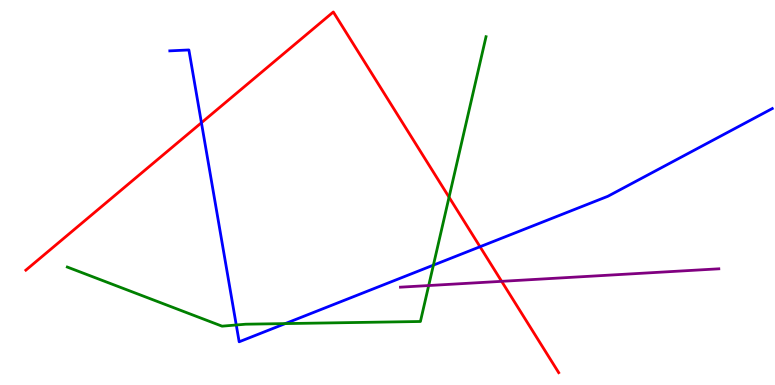[{'lines': ['blue', 'red'], 'intersections': [{'x': 2.6, 'y': 6.81}, {'x': 6.19, 'y': 3.59}]}, {'lines': ['green', 'red'], 'intersections': [{'x': 5.79, 'y': 4.88}]}, {'lines': ['purple', 'red'], 'intersections': [{'x': 6.47, 'y': 2.69}]}, {'lines': ['blue', 'green'], 'intersections': [{'x': 3.05, 'y': 1.56}, {'x': 3.68, 'y': 1.6}, {'x': 5.59, 'y': 3.11}]}, {'lines': ['blue', 'purple'], 'intersections': []}, {'lines': ['green', 'purple'], 'intersections': [{'x': 5.53, 'y': 2.58}]}]